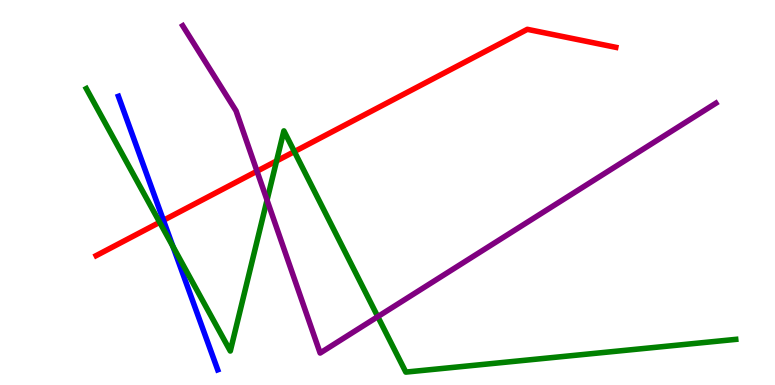[{'lines': ['blue', 'red'], 'intersections': [{'x': 2.11, 'y': 4.28}]}, {'lines': ['green', 'red'], 'intersections': [{'x': 2.06, 'y': 4.23}, {'x': 3.57, 'y': 5.82}, {'x': 3.8, 'y': 6.06}]}, {'lines': ['purple', 'red'], 'intersections': [{'x': 3.32, 'y': 5.55}]}, {'lines': ['blue', 'green'], 'intersections': [{'x': 2.23, 'y': 3.6}]}, {'lines': ['blue', 'purple'], 'intersections': []}, {'lines': ['green', 'purple'], 'intersections': [{'x': 3.45, 'y': 4.8}, {'x': 4.87, 'y': 1.78}]}]